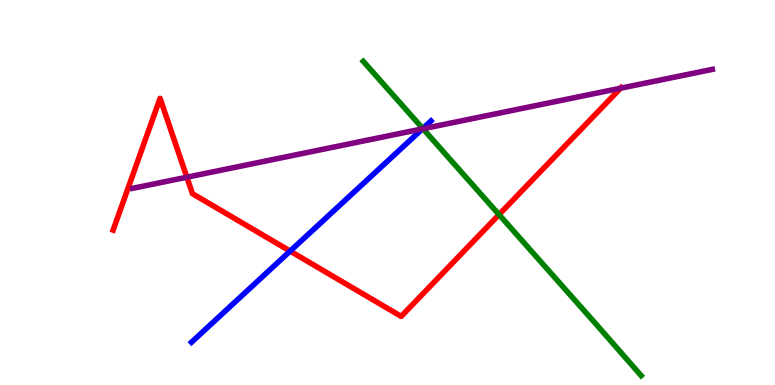[{'lines': ['blue', 'red'], 'intersections': [{'x': 3.74, 'y': 3.48}]}, {'lines': ['green', 'red'], 'intersections': [{'x': 6.44, 'y': 4.43}]}, {'lines': ['purple', 'red'], 'intersections': [{'x': 2.41, 'y': 5.4}, {'x': 8.01, 'y': 7.71}]}, {'lines': ['blue', 'green'], 'intersections': [{'x': 5.46, 'y': 6.66}]}, {'lines': ['blue', 'purple'], 'intersections': [{'x': 5.45, 'y': 6.65}]}, {'lines': ['green', 'purple'], 'intersections': [{'x': 5.46, 'y': 6.66}]}]